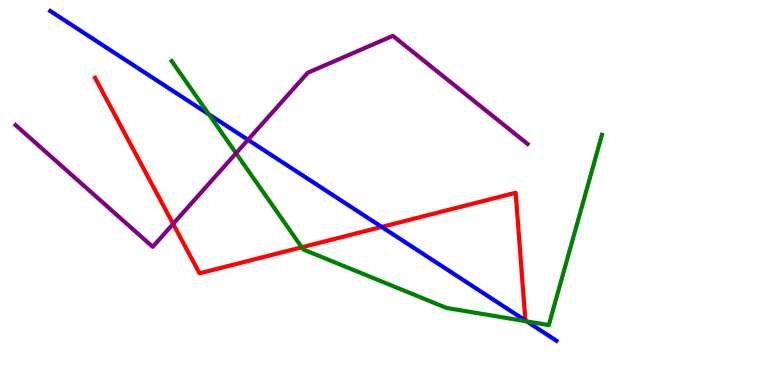[{'lines': ['blue', 'red'], 'intersections': [{'x': 4.93, 'y': 4.11}]}, {'lines': ['green', 'red'], 'intersections': [{'x': 3.89, 'y': 3.58}]}, {'lines': ['purple', 'red'], 'intersections': [{'x': 2.23, 'y': 4.18}]}, {'lines': ['blue', 'green'], 'intersections': [{'x': 2.7, 'y': 7.03}, {'x': 6.8, 'y': 1.65}]}, {'lines': ['blue', 'purple'], 'intersections': [{'x': 3.2, 'y': 6.37}]}, {'lines': ['green', 'purple'], 'intersections': [{'x': 3.05, 'y': 6.02}]}]